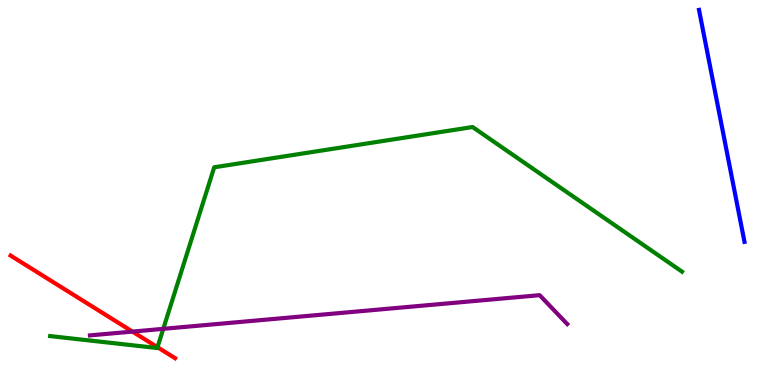[{'lines': ['blue', 'red'], 'intersections': []}, {'lines': ['green', 'red'], 'intersections': [{'x': 2.03, 'y': 0.982}]}, {'lines': ['purple', 'red'], 'intersections': [{'x': 1.71, 'y': 1.39}]}, {'lines': ['blue', 'green'], 'intersections': []}, {'lines': ['blue', 'purple'], 'intersections': []}, {'lines': ['green', 'purple'], 'intersections': [{'x': 2.11, 'y': 1.46}]}]